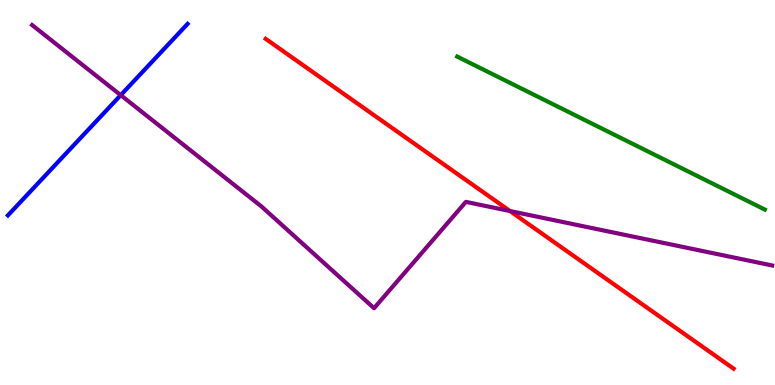[{'lines': ['blue', 'red'], 'intersections': []}, {'lines': ['green', 'red'], 'intersections': []}, {'lines': ['purple', 'red'], 'intersections': [{'x': 6.58, 'y': 4.52}]}, {'lines': ['blue', 'green'], 'intersections': []}, {'lines': ['blue', 'purple'], 'intersections': [{'x': 1.56, 'y': 7.53}]}, {'lines': ['green', 'purple'], 'intersections': []}]